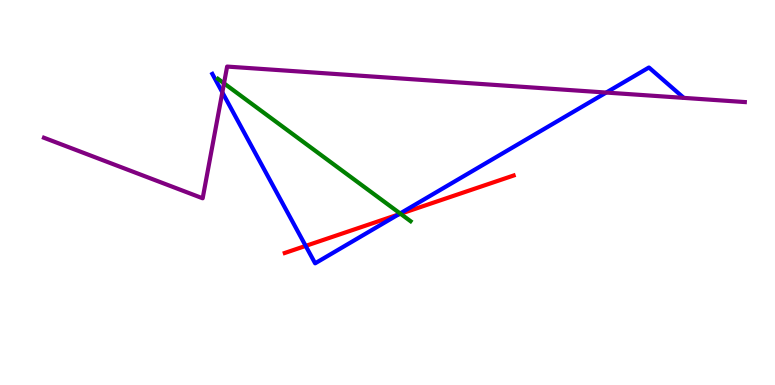[{'lines': ['blue', 'red'], 'intersections': [{'x': 3.94, 'y': 3.61}, {'x': 5.14, 'y': 4.43}]}, {'lines': ['green', 'red'], 'intersections': [{'x': 5.17, 'y': 4.45}]}, {'lines': ['purple', 'red'], 'intersections': []}, {'lines': ['blue', 'green'], 'intersections': [{'x': 5.16, 'y': 4.46}]}, {'lines': ['blue', 'purple'], 'intersections': [{'x': 2.87, 'y': 7.6}, {'x': 7.82, 'y': 7.6}]}, {'lines': ['green', 'purple'], 'intersections': [{'x': 2.89, 'y': 7.84}]}]